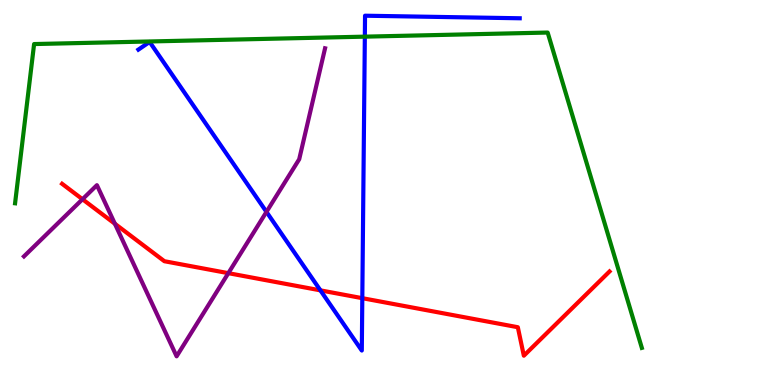[{'lines': ['blue', 'red'], 'intersections': [{'x': 4.13, 'y': 2.46}, {'x': 4.67, 'y': 2.26}]}, {'lines': ['green', 'red'], 'intersections': []}, {'lines': ['purple', 'red'], 'intersections': [{'x': 1.06, 'y': 4.82}, {'x': 1.48, 'y': 4.19}, {'x': 2.95, 'y': 2.9}]}, {'lines': ['blue', 'green'], 'intersections': [{'x': 4.71, 'y': 9.05}]}, {'lines': ['blue', 'purple'], 'intersections': [{'x': 3.44, 'y': 4.5}]}, {'lines': ['green', 'purple'], 'intersections': []}]